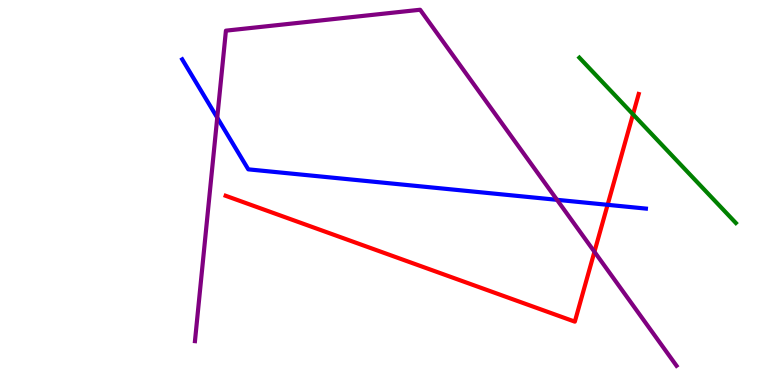[{'lines': ['blue', 'red'], 'intersections': [{'x': 7.84, 'y': 4.68}]}, {'lines': ['green', 'red'], 'intersections': [{'x': 8.17, 'y': 7.03}]}, {'lines': ['purple', 'red'], 'intersections': [{'x': 7.67, 'y': 3.46}]}, {'lines': ['blue', 'green'], 'intersections': []}, {'lines': ['blue', 'purple'], 'intersections': [{'x': 2.8, 'y': 6.94}, {'x': 7.19, 'y': 4.81}]}, {'lines': ['green', 'purple'], 'intersections': []}]